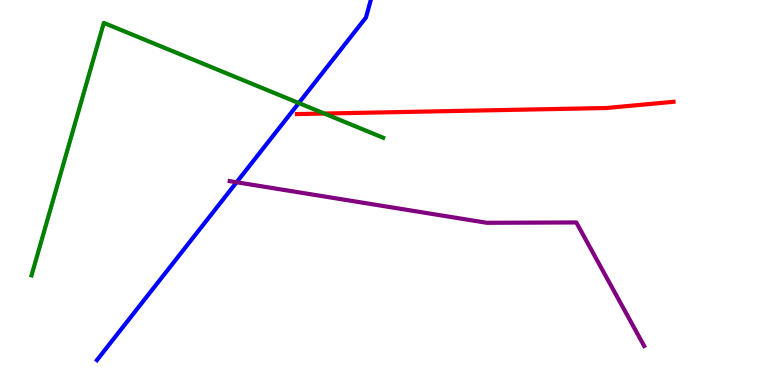[{'lines': ['blue', 'red'], 'intersections': []}, {'lines': ['green', 'red'], 'intersections': [{'x': 4.18, 'y': 7.05}]}, {'lines': ['purple', 'red'], 'intersections': []}, {'lines': ['blue', 'green'], 'intersections': [{'x': 3.86, 'y': 7.32}]}, {'lines': ['blue', 'purple'], 'intersections': [{'x': 3.05, 'y': 5.27}]}, {'lines': ['green', 'purple'], 'intersections': []}]